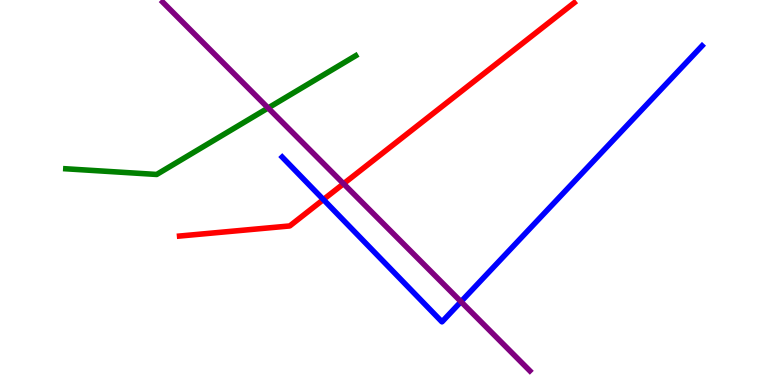[{'lines': ['blue', 'red'], 'intersections': [{'x': 4.17, 'y': 4.82}]}, {'lines': ['green', 'red'], 'intersections': []}, {'lines': ['purple', 'red'], 'intersections': [{'x': 4.43, 'y': 5.23}]}, {'lines': ['blue', 'green'], 'intersections': []}, {'lines': ['blue', 'purple'], 'intersections': [{'x': 5.95, 'y': 2.16}]}, {'lines': ['green', 'purple'], 'intersections': [{'x': 3.46, 'y': 7.2}]}]